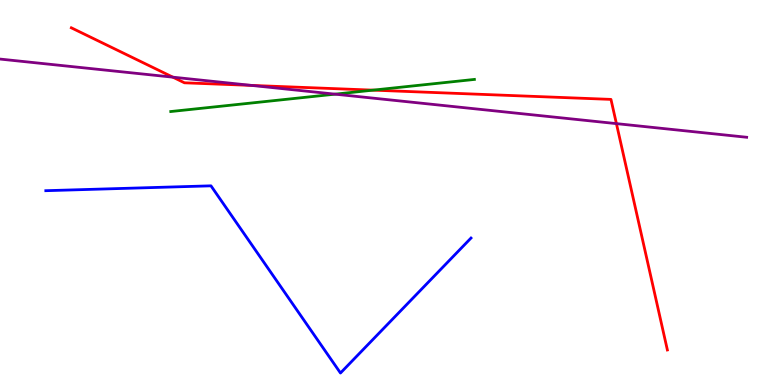[{'lines': ['blue', 'red'], 'intersections': []}, {'lines': ['green', 'red'], 'intersections': [{'x': 4.81, 'y': 7.66}]}, {'lines': ['purple', 'red'], 'intersections': [{'x': 2.23, 'y': 8.0}, {'x': 3.25, 'y': 7.78}, {'x': 7.95, 'y': 6.79}]}, {'lines': ['blue', 'green'], 'intersections': []}, {'lines': ['blue', 'purple'], 'intersections': []}, {'lines': ['green', 'purple'], 'intersections': [{'x': 4.32, 'y': 7.55}]}]